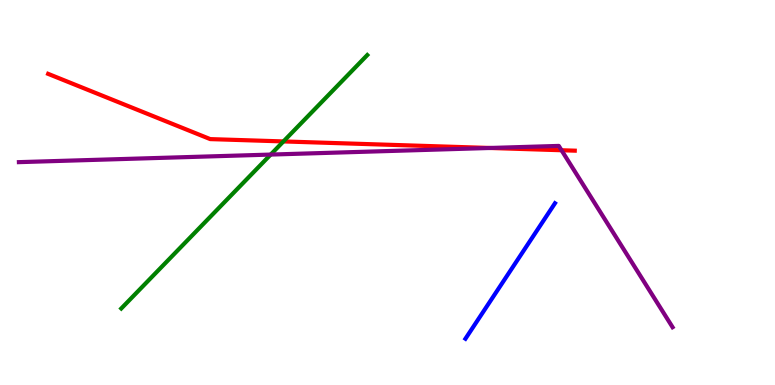[{'lines': ['blue', 'red'], 'intersections': []}, {'lines': ['green', 'red'], 'intersections': [{'x': 3.66, 'y': 6.33}]}, {'lines': ['purple', 'red'], 'intersections': [{'x': 6.32, 'y': 6.16}, {'x': 7.25, 'y': 6.1}]}, {'lines': ['blue', 'green'], 'intersections': []}, {'lines': ['blue', 'purple'], 'intersections': []}, {'lines': ['green', 'purple'], 'intersections': [{'x': 3.49, 'y': 5.99}]}]